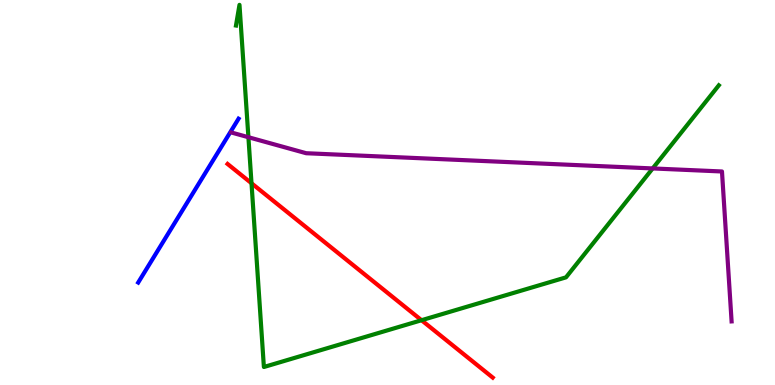[{'lines': ['blue', 'red'], 'intersections': []}, {'lines': ['green', 'red'], 'intersections': [{'x': 3.25, 'y': 5.24}, {'x': 5.44, 'y': 1.68}]}, {'lines': ['purple', 'red'], 'intersections': []}, {'lines': ['blue', 'green'], 'intersections': []}, {'lines': ['blue', 'purple'], 'intersections': []}, {'lines': ['green', 'purple'], 'intersections': [{'x': 3.21, 'y': 6.44}, {'x': 8.42, 'y': 5.63}]}]